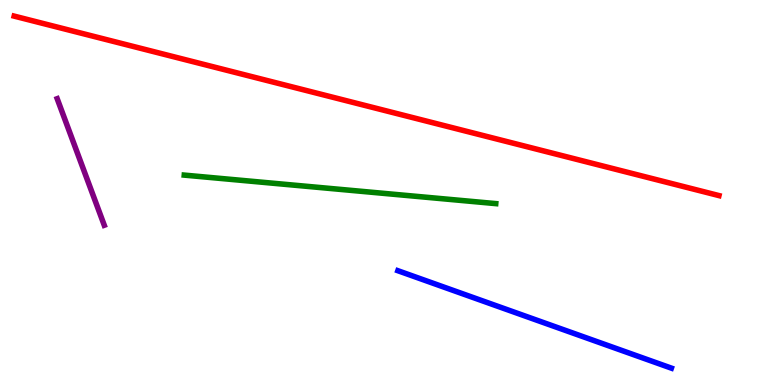[{'lines': ['blue', 'red'], 'intersections': []}, {'lines': ['green', 'red'], 'intersections': []}, {'lines': ['purple', 'red'], 'intersections': []}, {'lines': ['blue', 'green'], 'intersections': []}, {'lines': ['blue', 'purple'], 'intersections': []}, {'lines': ['green', 'purple'], 'intersections': []}]